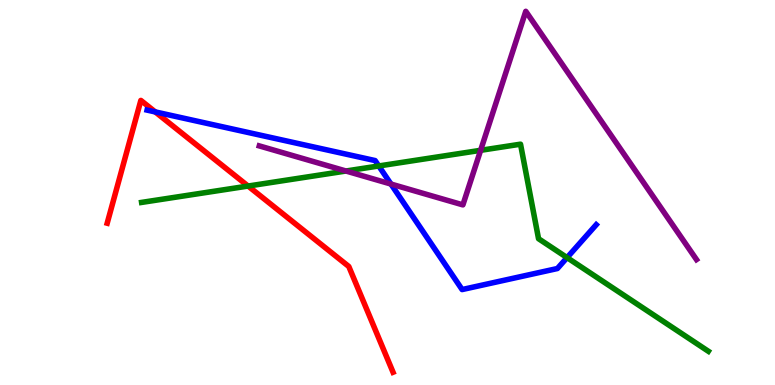[{'lines': ['blue', 'red'], 'intersections': [{'x': 2.0, 'y': 7.09}]}, {'lines': ['green', 'red'], 'intersections': [{'x': 3.2, 'y': 5.17}]}, {'lines': ['purple', 'red'], 'intersections': []}, {'lines': ['blue', 'green'], 'intersections': [{'x': 4.89, 'y': 5.69}, {'x': 7.32, 'y': 3.31}]}, {'lines': ['blue', 'purple'], 'intersections': [{'x': 5.04, 'y': 5.22}]}, {'lines': ['green', 'purple'], 'intersections': [{'x': 4.46, 'y': 5.56}, {'x': 6.2, 'y': 6.1}]}]